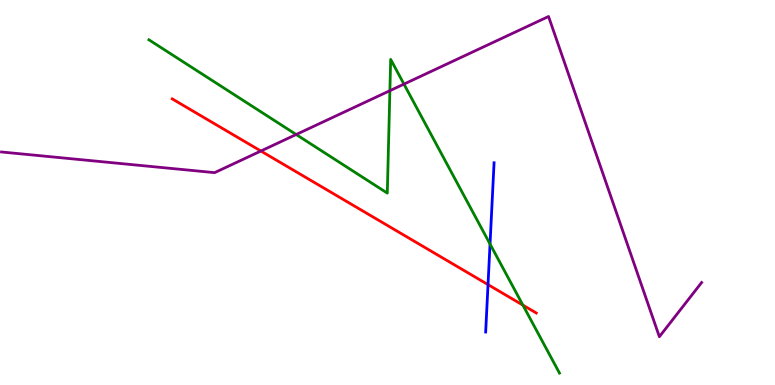[{'lines': ['blue', 'red'], 'intersections': [{'x': 6.3, 'y': 2.61}]}, {'lines': ['green', 'red'], 'intersections': [{'x': 6.75, 'y': 2.07}]}, {'lines': ['purple', 'red'], 'intersections': [{'x': 3.37, 'y': 6.08}]}, {'lines': ['blue', 'green'], 'intersections': [{'x': 6.32, 'y': 3.66}]}, {'lines': ['blue', 'purple'], 'intersections': []}, {'lines': ['green', 'purple'], 'intersections': [{'x': 3.82, 'y': 6.51}, {'x': 5.03, 'y': 7.64}, {'x': 5.21, 'y': 7.82}]}]